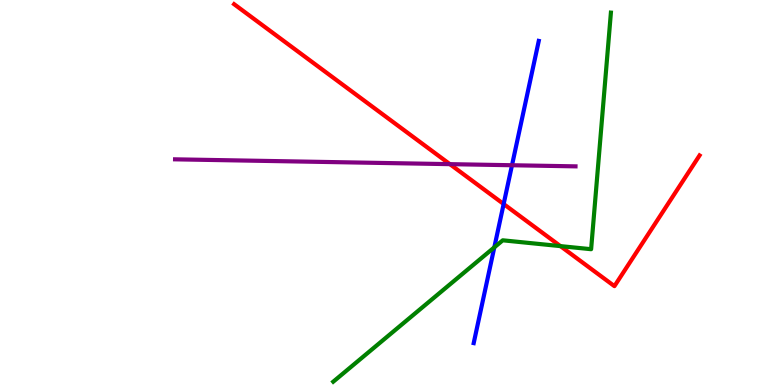[{'lines': ['blue', 'red'], 'intersections': [{'x': 6.5, 'y': 4.7}]}, {'lines': ['green', 'red'], 'intersections': [{'x': 7.23, 'y': 3.61}]}, {'lines': ['purple', 'red'], 'intersections': [{'x': 5.8, 'y': 5.74}]}, {'lines': ['blue', 'green'], 'intersections': [{'x': 6.38, 'y': 3.58}]}, {'lines': ['blue', 'purple'], 'intersections': [{'x': 6.61, 'y': 5.71}]}, {'lines': ['green', 'purple'], 'intersections': []}]